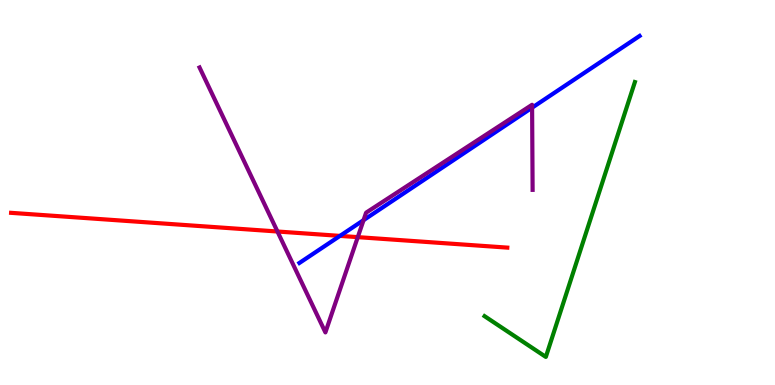[{'lines': ['blue', 'red'], 'intersections': [{'x': 4.39, 'y': 3.87}]}, {'lines': ['green', 'red'], 'intersections': []}, {'lines': ['purple', 'red'], 'intersections': [{'x': 3.58, 'y': 3.99}, {'x': 4.62, 'y': 3.84}]}, {'lines': ['blue', 'green'], 'intersections': []}, {'lines': ['blue', 'purple'], 'intersections': [{'x': 4.69, 'y': 4.28}, {'x': 6.87, 'y': 7.2}]}, {'lines': ['green', 'purple'], 'intersections': []}]